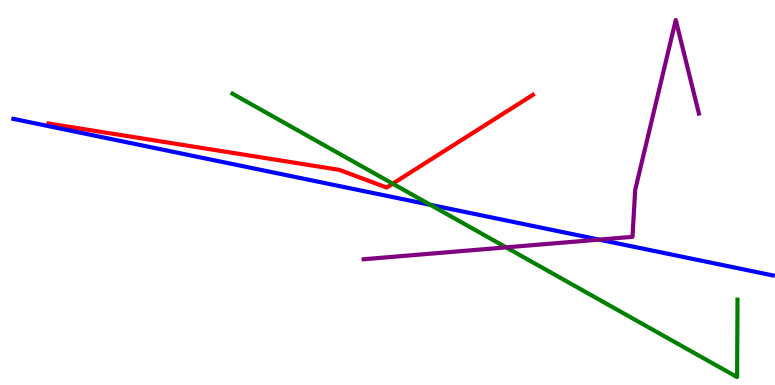[{'lines': ['blue', 'red'], 'intersections': []}, {'lines': ['green', 'red'], 'intersections': [{'x': 5.07, 'y': 5.23}]}, {'lines': ['purple', 'red'], 'intersections': []}, {'lines': ['blue', 'green'], 'intersections': [{'x': 5.55, 'y': 4.68}]}, {'lines': ['blue', 'purple'], 'intersections': [{'x': 7.73, 'y': 3.78}]}, {'lines': ['green', 'purple'], 'intersections': [{'x': 6.53, 'y': 3.57}]}]